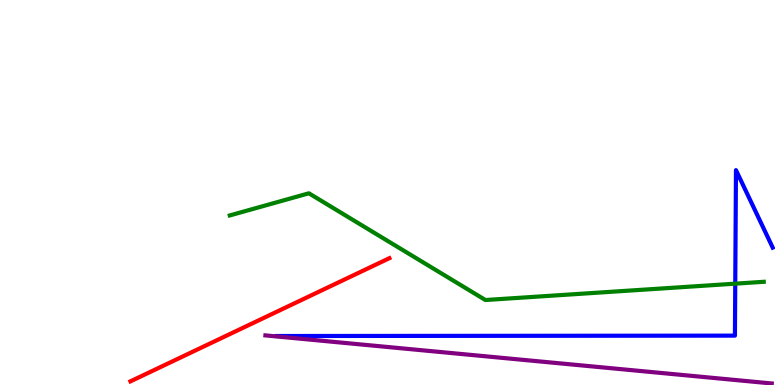[{'lines': ['blue', 'red'], 'intersections': []}, {'lines': ['green', 'red'], 'intersections': []}, {'lines': ['purple', 'red'], 'intersections': []}, {'lines': ['blue', 'green'], 'intersections': [{'x': 9.49, 'y': 2.63}]}, {'lines': ['blue', 'purple'], 'intersections': []}, {'lines': ['green', 'purple'], 'intersections': []}]